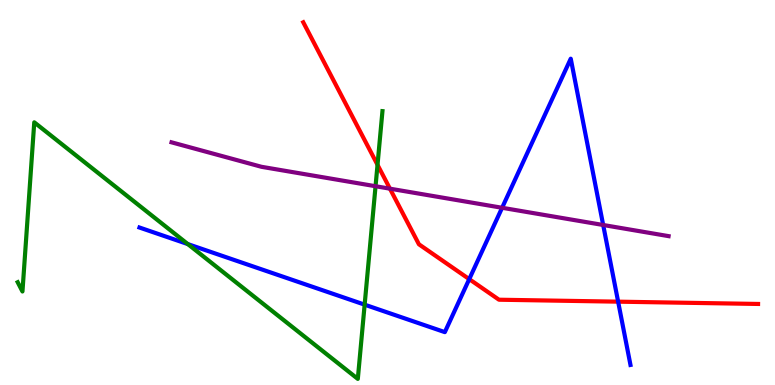[{'lines': ['blue', 'red'], 'intersections': [{'x': 6.05, 'y': 2.75}, {'x': 7.98, 'y': 2.16}]}, {'lines': ['green', 'red'], 'intersections': [{'x': 4.87, 'y': 5.72}]}, {'lines': ['purple', 'red'], 'intersections': [{'x': 5.03, 'y': 5.1}]}, {'lines': ['blue', 'green'], 'intersections': [{'x': 2.42, 'y': 3.66}, {'x': 4.71, 'y': 2.09}]}, {'lines': ['blue', 'purple'], 'intersections': [{'x': 6.48, 'y': 4.6}, {'x': 7.78, 'y': 4.16}]}, {'lines': ['green', 'purple'], 'intersections': [{'x': 4.85, 'y': 5.16}]}]